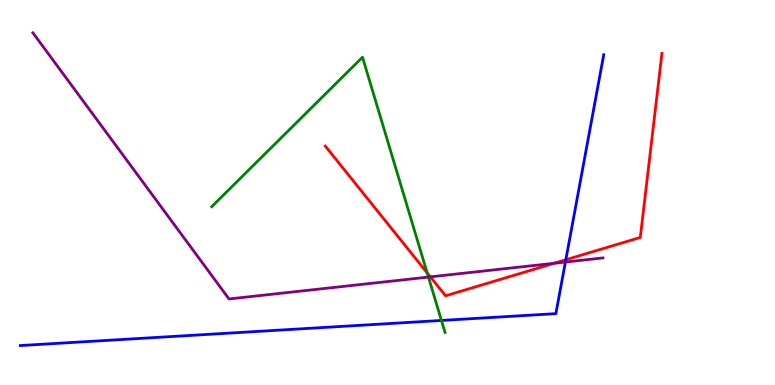[{'lines': ['blue', 'red'], 'intersections': [{'x': 7.3, 'y': 3.25}]}, {'lines': ['green', 'red'], 'intersections': [{'x': 5.51, 'y': 2.91}]}, {'lines': ['purple', 'red'], 'intersections': [{'x': 5.55, 'y': 2.81}, {'x': 7.15, 'y': 3.16}]}, {'lines': ['blue', 'green'], 'intersections': [{'x': 5.7, 'y': 1.68}]}, {'lines': ['blue', 'purple'], 'intersections': [{'x': 7.3, 'y': 3.19}]}, {'lines': ['green', 'purple'], 'intersections': [{'x': 5.53, 'y': 2.8}]}]